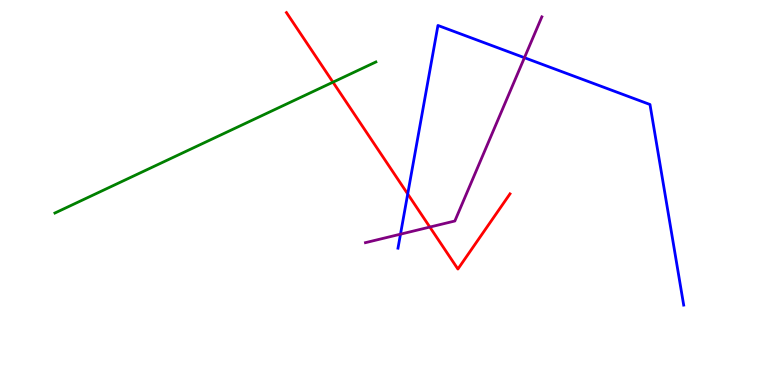[{'lines': ['blue', 'red'], 'intersections': [{'x': 5.26, 'y': 4.96}]}, {'lines': ['green', 'red'], 'intersections': [{'x': 4.3, 'y': 7.87}]}, {'lines': ['purple', 'red'], 'intersections': [{'x': 5.55, 'y': 4.1}]}, {'lines': ['blue', 'green'], 'intersections': []}, {'lines': ['blue', 'purple'], 'intersections': [{'x': 5.17, 'y': 3.92}, {'x': 6.77, 'y': 8.5}]}, {'lines': ['green', 'purple'], 'intersections': []}]